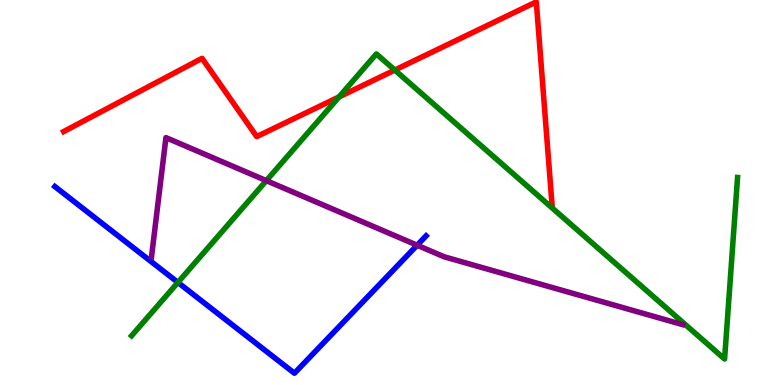[{'lines': ['blue', 'red'], 'intersections': []}, {'lines': ['green', 'red'], 'intersections': [{'x': 4.37, 'y': 7.48}, {'x': 5.09, 'y': 8.18}]}, {'lines': ['purple', 'red'], 'intersections': []}, {'lines': ['blue', 'green'], 'intersections': [{'x': 2.3, 'y': 2.66}]}, {'lines': ['blue', 'purple'], 'intersections': [{'x': 5.38, 'y': 3.63}]}, {'lines': ['green', 'purple'], 'intersections': [{'x': 3.44, 'y': 5.31}]}]